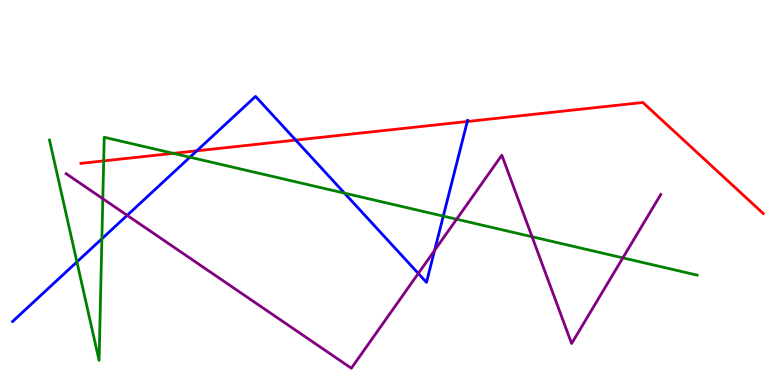[{'lines': ['blue', 'red'], 'intersections': [{'x': 2.54, 'y': 6.08}, {'x': 3.82, 'y': 6.36}, {'x': 6.03, 'y': 6.84}]}, {'lines': ['green', 'red'], 'intersections': [{'x': 1.34, 'y': 5.82}, {'x': 2.24, 'y': 6.02}]}, {'lines': ['purple', 'red'], 'intersections': []}, {'lines': ['blue', 'green'], 'intersections': [{'x': 0.992, 'y': 3.2}, {'x': 1.31, 'y': 3.8}, {'x': 2.45, 'y': 5.92}, {'x': 4.44, 'y': 4.98}, {'x': 5.72, 'y': 4.39}]}, {'lines': ['blue', 'purple'], 'intersections': [{'x': 1.64, 'y': 4.41}, {'x': 5.4, 'y': 2.9}, {'x': 5.61, 'y': 3.5}]}, {'lines': ['green', 'purple'], 'intersections': [{'x': 1.33, 'y': 4.84}, {'x': 5.89, 'y': 4.31}, {'x': 6.87, 'y': 3.85}, {'x': 8.04, 'y': 3.3}]}]